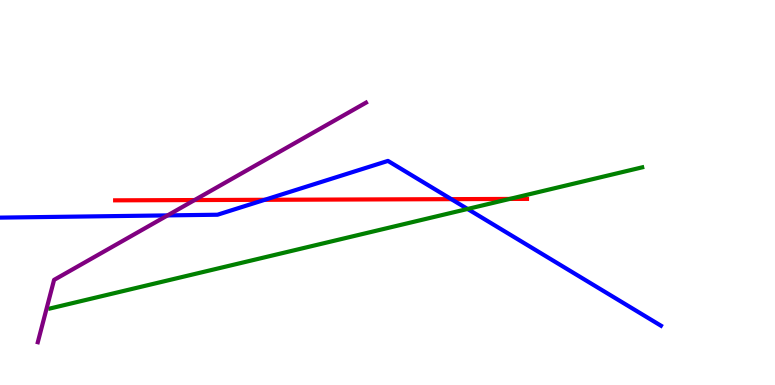[{'lines': ['blue', 'red'], 'intersections': [{'x': 3.42, 'y': 4.81}, {'x': 5.82, 'y': 4.83}]}, {'lines': ['green', 'red'], 'intersections': [{'x': 6.58, 'y': 4.83}]}, {'lines': ['purple', 'red'], 'intersections': [{'x': 2.51, 'y': 4.8}]}, {'lines': ['blue', 'green'], 'intersections': [{'x': 6.03, 'y': 4.57}]}, {'lines': ['blue', 'purple'], 'intersections': [{'x': 2.16, 'y': 4.41}]}, {'lines': ['green', 'purple'], 'intersections': []}]